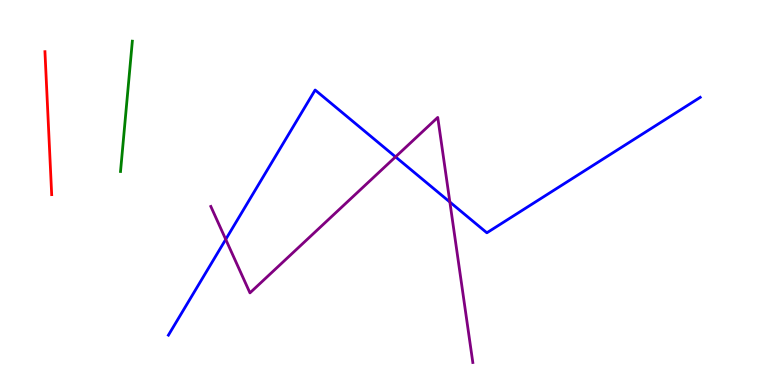[{'lines': ['blue', 'red'], 'intersections': []}, {'lines': ['green', 'red'], 'intersections': []}, {'lines': ['purple', 'red'], 'intersections': []}, {'lines': ['blue', 'green'], 'intersections': []}, {'lines': ['blue', 'purple'], 'intersections': [{'x': 2.91, 'y': 3.78}, {'x': 5.1, 'y': 5.93}, {'x': 5.8, 'y': 4.75}]}, {'lines': ['green', 'purple'], 'intersections': []}]